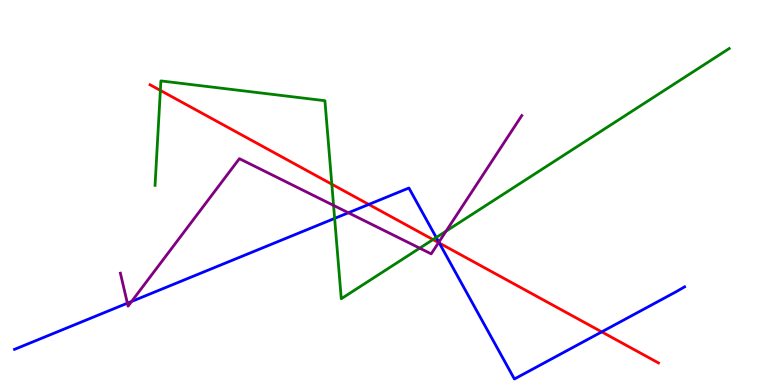[{'lines': ['blue', 'red'], 'intersections': [{'x': 4.76, 'y': 4.69}, {'x': 5.67, 'y': 3.69}, {'x': 7.76, 'y': 1.38}]}, {'lines': ['green', 'red'], 'intersections': [{'x': 2.07, 'y': 7.65}, {'x': 4.28, 'y': 5.22}, {'x': 5.59, 'y': 3.78}]}, {'lines': ['purple', 'red'], 'intersections': [{'x': 5.66, 'y': 3.7}]}, {'lines': ['blue', 'green'], 'intersections': [{'x': 4.32, 'y': 4.33}, {'x': 5.63, 'y': 3.83}]}, {'lines': ['blue', 'purple'], 'intersections': [{'x': 1.64, 'y': 2.12}, {'x': 1.7, 'y': 2.17}, {'x': 4.5, 'y': 4.47}, {'x': 5.66, 'y': 3.71}]}, {'lines': ['green', 'purple'], 'intersections': [{'x': 4.3, 'y': 4.66}, {'x': 5.42, 'y': 3.55}, {'x': 5.76, 'y': 4.0}]}]